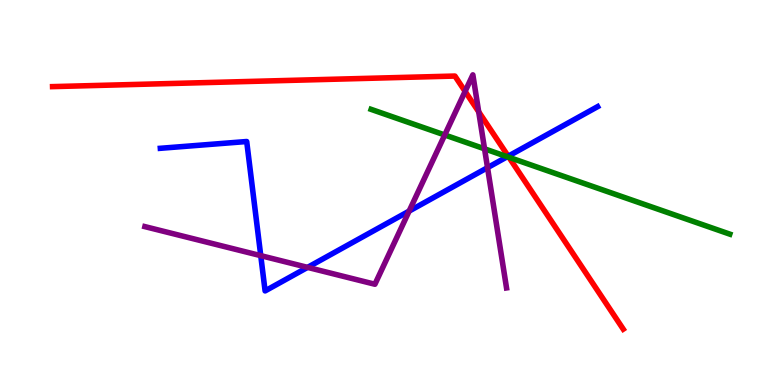[{'lines': ['blue', 'red'], 'intersections': [{'x': 6.56, 'y': 5.94}]}, {'lines': ['green', 'red'], 'intersections': [{'x': 6.57, 'y': 5.91}]}, {'lines': ['purple', 'red'], 'intersections': [{'x': 6.0, 'y': 7.63}, {'x': 6.18, 'y': 7.1}]}, {'lines': ['blue', 'green'], 'intersections': [{'x': 6.55, 'y': 5.93}]}, {'lines': ['blue', 'purple'], 'intersections': [{'x': 3.36, 'y': 3.36}, {'x': 3.97, 'y': 3.06}, {'x': 5.28, 'y': 4.52}, {'x': 6.29, 'y': 5.65}]}, {'lines': ['green', 'purple'], 'intersections': [{'x': 5.74, 'y': 6.49}, {'x': 6.25, 'y': 6.13}]}]